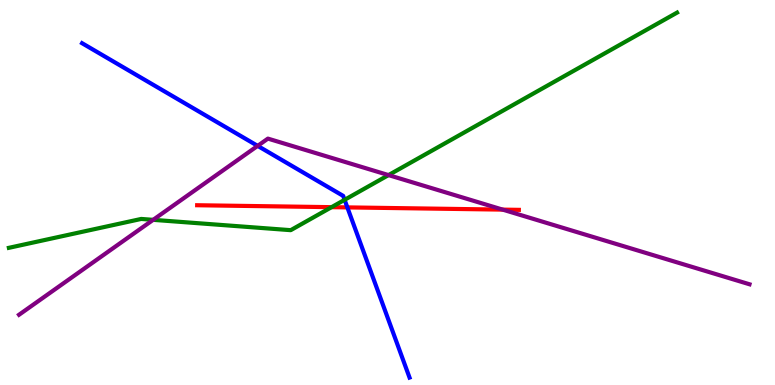[{'lines': ['blue', 'red'], 'intersections': [{'x': 4.48, 'y': 4.61}]}, {'lines': ['green', 'red'], 'intersections': [{'x': 4.28, 'y': 4.62}]}, {'lines': ['purple', 'red'], 'intersections': [{'x': 6.49, 'y': 4.56}]}, {'lines': ['blue', 'green'], 'intersections': [{'x': 4.45, 'y': 4.81}]}, {'lines': ['blue', 'purple'], 'intersections': [{'x': 3.32, 'y': 6.21}]}, {'lines': ['green', 'purple'], 'intersections': [{'x': 1.98, 'y': 4.29}, {'x': 5.01, 'y': 5.45}]}]